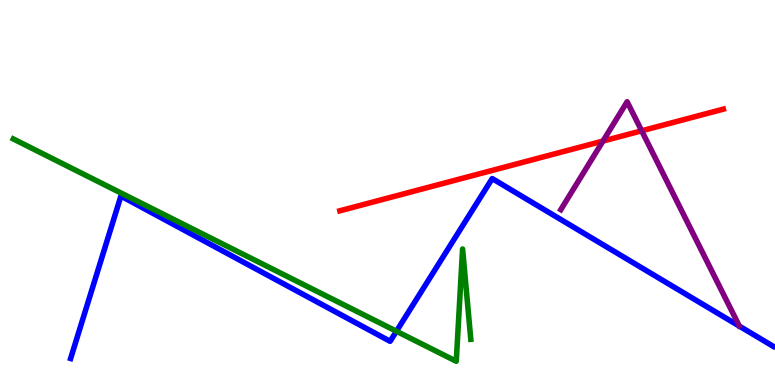[{'lines': ['blue', 'red'], 'intersections': []}, {'lines': ['green', 'red'], 'intersections': []}, {'lines': ['purple', 'red'], 'intersections': [{'x': 7.78, 'y': 6.34}, {'x': 8.28, 'y': 6.6}]}, {'lines': ['blue', 'green'], 'intersections': [{'x': 5.12, 'y': 1.4}]}, {'lines': ['blue', 'purple'], 'intersections': []}, {'lines': ['green', 'purple'], 'intersections': []}]